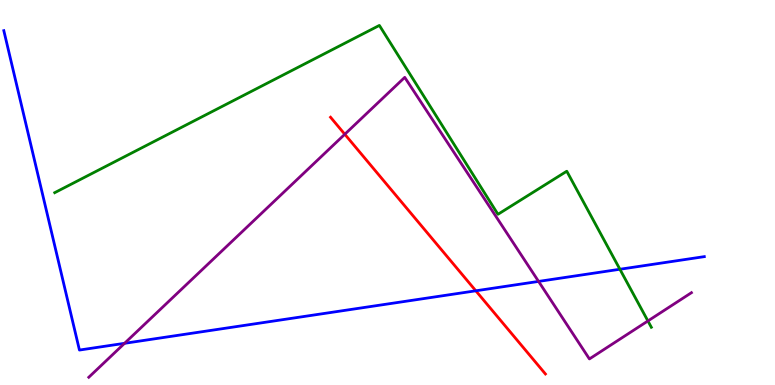[{'lines': ['blue', 'red'], 'intersections': [{'x': 6.14, 'y': 2.45}]}, {'lines': ['green', 'red'], 'intersections': []}, {'lines': ['purple', 'red'], 'intersections': [{'x': 4.45, 'y': 6.51}]}, {'lines': ['blue', 'green'], 'intersections': [{'x': 8.0, 'y': 3.01}]}, {'lines': ['blue', 'purple'], 'intersections': [{'x': 1.61, 'y': 1.08}, {'x': 6.95, 'y': 2.69}]}, {'lines': ['green', 'purple'], 'intersections': [{'x': 8.36, 'y': 1.66}]}]